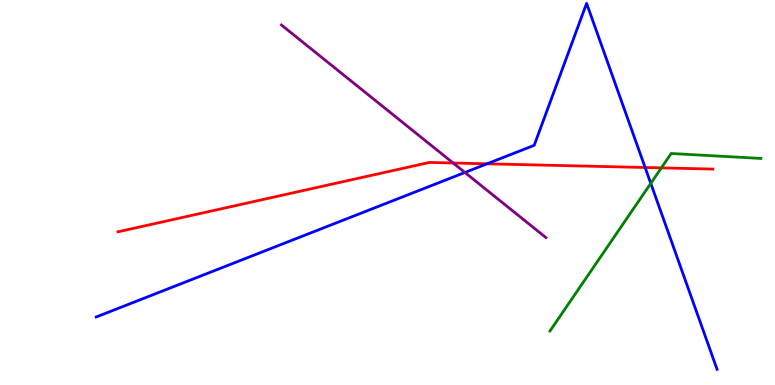[{'lines': ['blue', 'red'], 'intersections': [{'x': 6.28, 'y': 5.75}, {'x': 8.32, 'y': 5.65}]}, {'lines': ['green', 'red'], 'intersections': [{'x': 8.53, 'y': 5.64}]}, {'lines': ['purple', 'red'], 'intersections': [{'x': 5.85, 'y': 5.77}]}, {'lines': ['blue', 'green'], 'intersections': [{'x': 8.4, 'y': 5.24}]}, {'lines': ['blue', 'purple'], 'intersections': [{'x': 6.0, 'y': 5.52}]}, {'lines': ['green', 'purple'], 'intersections': []}]